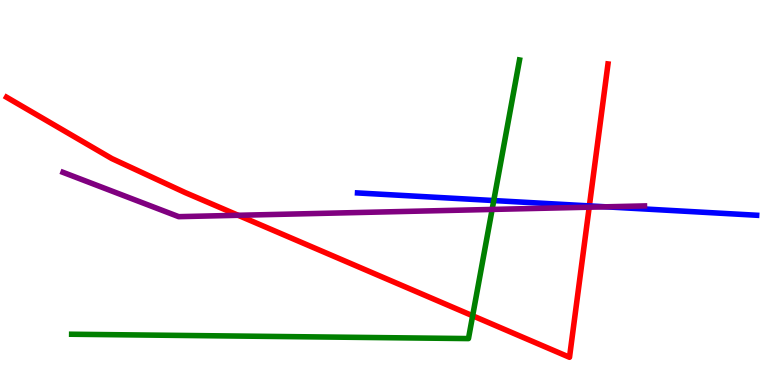[{'lines': ['blue', 'red'], 'intersections': [{'x': 7.6, 'y': 4.65}]}, {'lines': ['green', 'red'], 'intersections': [{'x': 6.1, 'y': 1.8}]}, {'lines': ['purple', 'red'], 'intersections': [{'x': 3.07, 'y': 4.41}, {'x': 7.6, 'y': 4.62}]}, {'lines': ['blue', 'green'], 'intersections': [{'x': 6.37, 'y': 4.79}]}, {'lines': ['blue', 'purple'], 'intersections': [{'x': 7.82, 'y': 4.63}]}, {'lines': ['green', 'purple'], 'intersections': [{'x': 6.35, 'y': 4.56}]}]